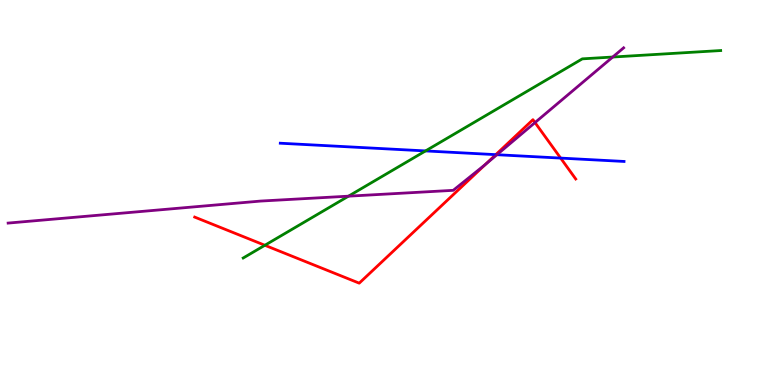[{'lines': ['blue', 'red'], 'intersections': [{'x': 6.4, 'y': 5.98}, {'x': 7.23, 'y': 5.89}]}, {'lines': ['green', 'red'], 'intersections': [{'x': 3.42, 'y': 3.63}]}, {'lines': ['purple', 'red'], 'intersections': [{'x': 6.26, 'y': 5.73}, {'x': 6.9, 'y': 6.82}]}, {'lines': ['blue', 'green'], 'intersections': [{'x': 5.49, 'y': 6.08}]}, {'lines': ['blue', 'purple'], 'intersections': [{'x': 6.41, 'y': 5.98}]}, {'lines': ['green', 'purple'], 'intersections': [{'x': 4.5, 'y': 4.9}, {'x': 7.91, 'y': 8.52}]}]